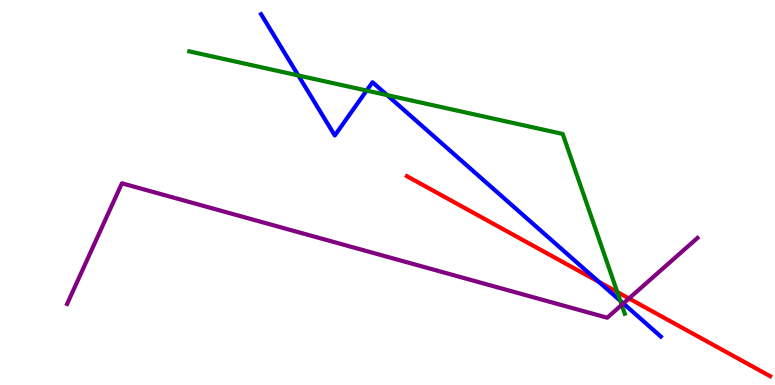[{'lines': ['blue', 'red'], 'intersections': [{'x': 7.73, 'y': 2.68}]}, {'lines': ['green', 'red'], 'intersections': [{'x': 7.97, 'y': 2.41}]}, {'lines': ['purple', 'red'], 'intersections': [{'x': 8.12, 'y': 2.25}]}, {'lines': ['blue', 'green'], 'intersections': [{'x': 3.85, 'y': 8.04}, {'x': 4.73, 'y': 7.65}, {'x': 4.99, 'y': 7.53}, {'x': 8.0, 'y': 2.19}]}, {'lines': ['blue', 'purple'], 'intersections': [{'x': 8.04, 'y': 2.12}]}, {'lines': ['green', 'purple'], 'intersections': [{'x': 8.02, 'y': 2.08}]}]